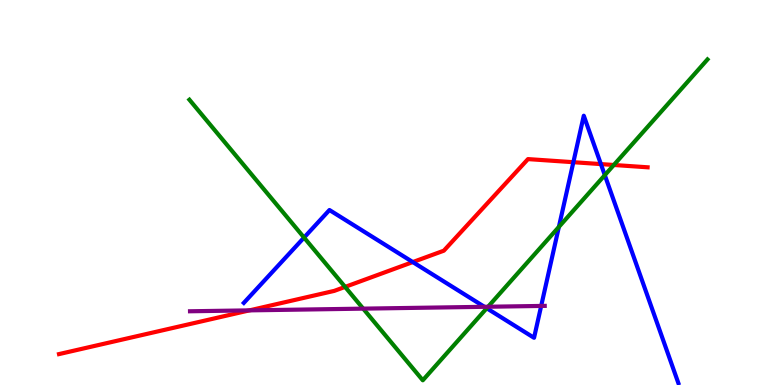[{'lines': ['blue', 'red'], 'intersections': [{'x': 5.33, 'y': 3.19}, {'x': 7.4, 'y': 5.79}, {'x': 7.75, 'y': 5.74}]}, {'lines': ['green', 'red'], 'intersections': [{'x': 4.45, 'y': 2.55}, {'x': 7.92, 'y': 5.71}]}, {'lines': ['purple', 'red'], 'intersections': [{'x': 3.22, 'y': 1.94}]}, {'lines': ['blue', 'green'], 'intersections': [{'x': 3.92, 'y': 3.83}, {'x': 6.28, 'y': 1.99}, {'x': 7.21, 'y': 4.11}, {'x': 7.8, 'y': 5.45}]}, {'lines': ['blue', 'purple'], 'intersections': [{'x': 6.25, 'y': 2.03}, {'x': 6.98, 'y': 2.05}]}, {'lines': ['green', 'purple'], 'intersections': [{'x': 4.69, 'y': 1.98}, {'x': 6.3, 'y': 2.03}]}]